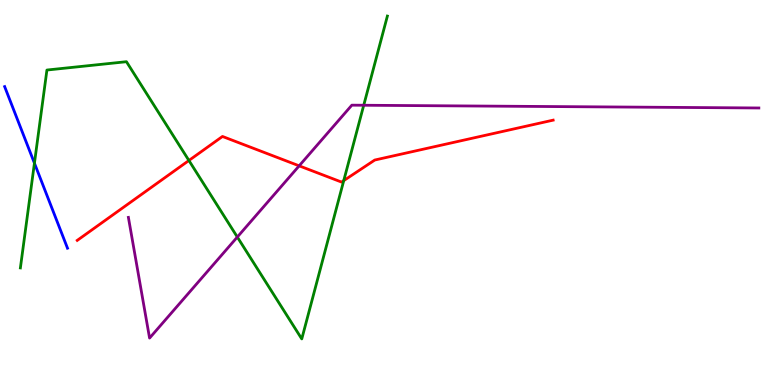[{'lines': ['blue', 'red'], 'intersections': []}, {'lines': ['green', 'red'], 'intersections': [{'x': 2.44, 'y': 5.83}, {'x': 4.44, 'y': 5.31}]}, {'lines': ['purple', 'red'], 'intersections': [{'x': 3.86, 'y': 5.69}]}, {'lines': ['blue', 'green'], 'intersections': [{'x': 0.444, 'y': 5.76}]}, {'lines': ['blue', 'purple'], 'intersections': []}, {'lines': ['green', 'purple'], 'intersections': [{'x': 3.06, 'y': 3.84}, {'x': 4.69, 'y': 7.27}]}]